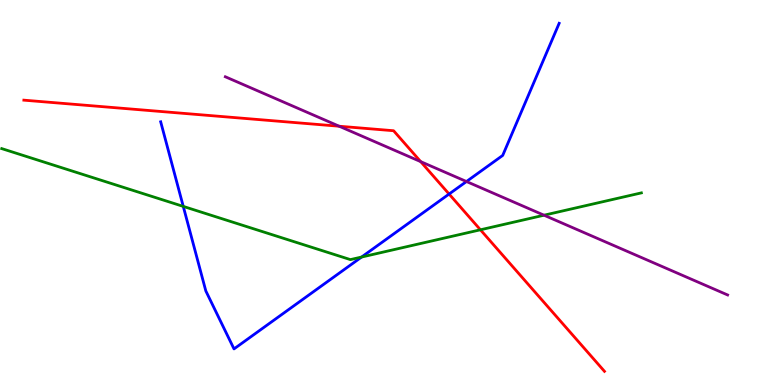[{'lines': ['blue', 'red'], 'intersections': [{'x': 5.79, 'y': 4.96}]}, {'lines': ['green', 'red'], 'intersections': [{'x': 6.2, 'y': 4.03}]}, {'lines': ['purple', 'red'], 'intersections': [{'x': 4.38, 'y': 6.72}, {'x': 5.43, 'y': 5.8}]}, {'lines': ['blue', 'green'], 'intersections': [{'x': 2.36, 'y': 4.64}, {'x': 4.67, 'y': 3.32}]}, {'lines': ['blue', 'purple'], 'intersections': [{'x': 6.02, 'y': 5.29}]}, {'lines': ['green', 'purple'], 'intersections': [{'x': 7.02, 'y': 4.41}]}]